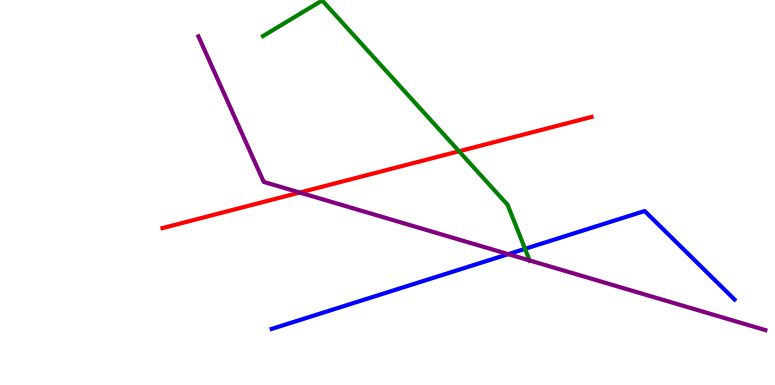[{'lines': ['blue', 'red'], 'intersections': []}, {'lines': ['green', 'red'], 'intersections': [{'x': 5.92, 'y': 6.07}]}, {'lines': ['purple', 'red'], 'intersections': [{'x': 3.87, 'y': 5.0}]}, {'lines': ['blue', 'green'], 'intersections': [{'x': 6.77, 'y': 3.54}]}, {'lines': ['blue', 'purple'], 'intersections': [{'x': 6.56, 'y': 3.4}]}, {'lines': ['green', 'purple'], 'intersections': [{'x': 6.83, 'y': 3.23}]}]